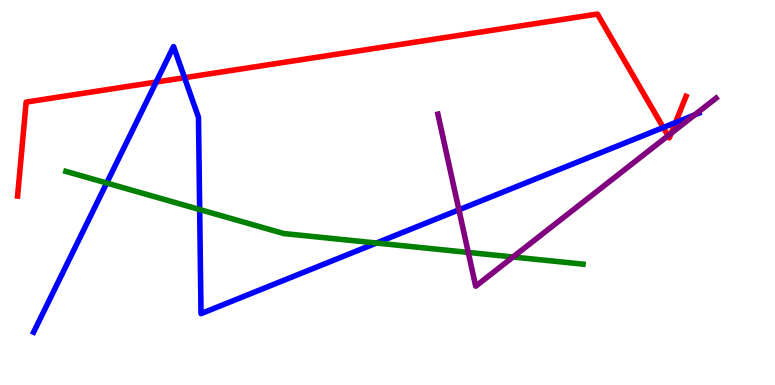[{'lines': ['blue', 'red'], 'intersections': [{'x': 2.01, 'y': 7.87}, {'x': 2.38, 'y': 7.98}, {'x': 8.56, 'y': 6.69}, {'x': 8.72, 'y': 6.81}]}, {'lines': ['green', 'red'], 'intersections': []}, {'lines': ['purple', 'red'], 'intersections': [{'x': 8.62, 'y': 6.47}, {'x': 8.66, 'y': 6.54}]}, {'lines': ['blue', 'green'], 'intersections': [{'x': 1.38, 'y': 5.25}, {'x': 2.58, 'y': 4.56}, {'x': 4.86, 'y': 3.69}]}, {'lines': ['blue', 'purple'], 'intersections': [{'x': 5.92, 'y': 4.55}, {'x': 8.96, 'y': 7.02}]}, {'lines': ['green', 'purple'], 'intersections': [{'x': 6.04, 'y': 3.44}, {'x': 6.62, 'y': 3.32}]}]